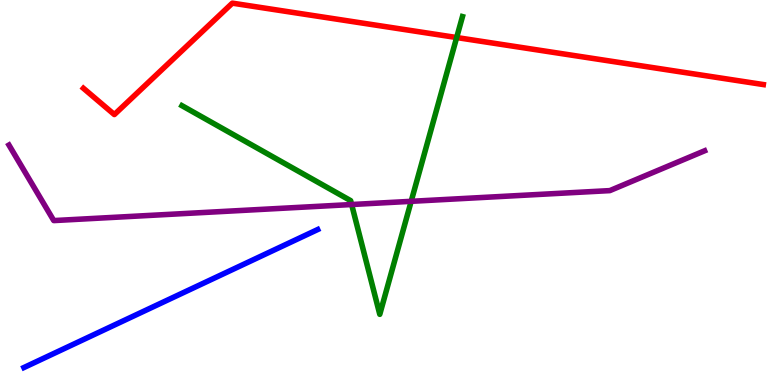[{'lines': ['blue', 'red'], 'intersections': []}, {'lines': ['green', 'red'], 'intersections': [{'x': 5.89, 'y': 9.02}]}, {'lines': ['purple', 'red'], 'intersections': []}, {'lines': ['blue', 'green'], 'intersections': []}, {'lines': ['blue', 'purple'], 'intersections': []}, {'lines': ['green', 'purple'], 'intersections': [{'x': 4.54, 'y': 4.69}, {'x': 5.31, 'y': 4.77}]}]